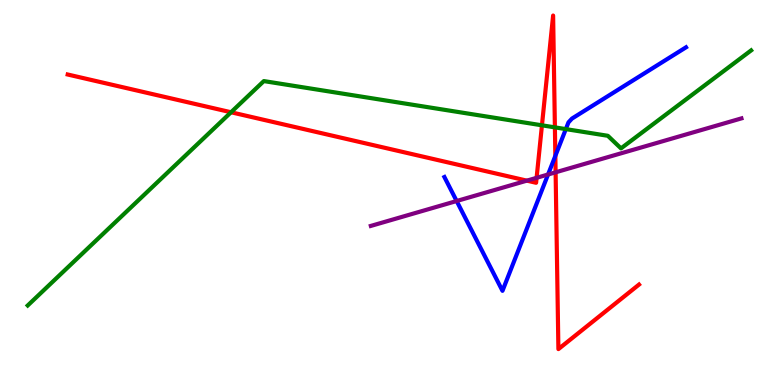[{'lines': ['blue', 'red'], 'intersections': [{'x': 7.17, 'y': 5.95}]}, {'lines': ['green', 'red'], 'intersections': [{'x': 2.98, 'y': 7.08}, {'x': 6.99, 'y': 6.75}, {'x': 7.16, 'y': 6.69}]}, {'lines': ['purple', 'red'], 'intersections': [{'x': 6.8, 'y': 5.31}, {'x': 6.92, 'y': 5.38}, {'x': 7.17, 'y': 5.52}]}, {'lines': ['blue', 'green'], 'intersections': [{'x': 7.3, 'y': 6.65}]}, {'lines': ['blue', 'purple'], 'intersections': [{'x': 5.89, 'y': 4.78}, {'x': 7.07, 'y': 5.47}]}, {'lines': ['green', 'purple'], 'intersections': []}]